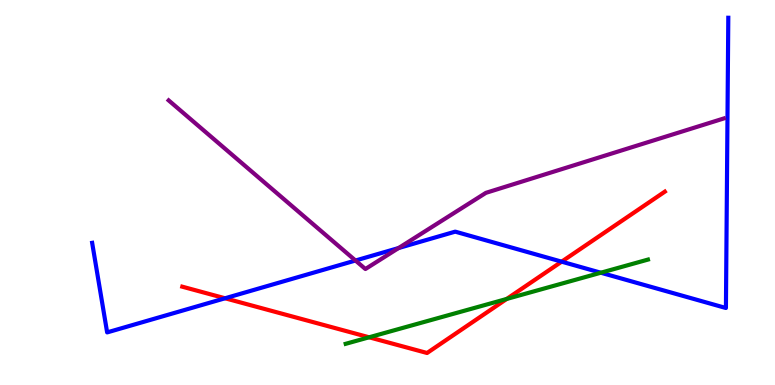[{'lines': ['blue', 'red'], 'intersections': [{'x': 2.9, 'y': 2.25}, {'x': 7.25, 'y': 3.2}]}, {'lines': ['green', 'red'], 'intersections': [{'x': 4.76, 'y': 1.24}, {'x': 6.54, 'y': 2.24}]}, {'lines': ['purple', 'red'], 'intersections': []}, {'lines': ['blue', 'green'], 'intersections': [{'x': 7.75, 'y': 2.92}]}, {'lines': ['blue', 'purple'], 'intersections': [{'x': 4.59, 'y': 3.23}, {'x': 5.14, 'y': 3.56}]}, {'lines': ['green', 'purple'], 'intersections': []}]